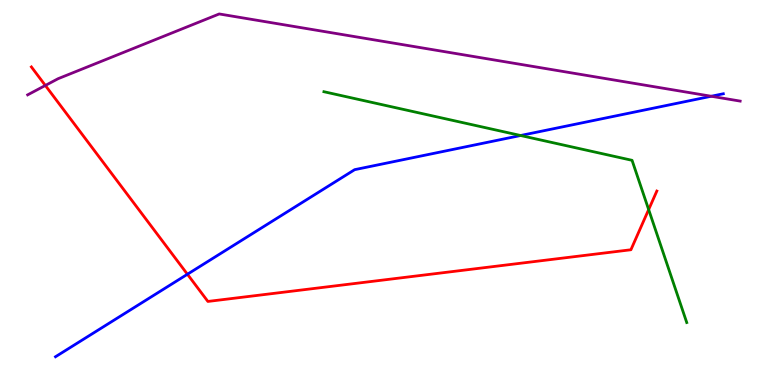[{'lines': ['blue', 'red'], 'intersections': [{'x': 2.42, 'y': 2.88}]}, {'lines': ['green', 'red'], 'intersections': [{'x': 8.37, 'y': 4.56}]}, {'lines': ['purple', 'red'], 'intersections': [{'x': 0.585, 'y': 7.78}]}, {'lines': ['blue', 'green'], 'intersections': [{'x': 6.72, 'y': 6.48}]}, {'lines': ['blue', 'purple'], 'intersections': [{'x': 9.18, 'y': 7.5}]}, {'lines': ['green', 'purple'], 'intersections': []}]